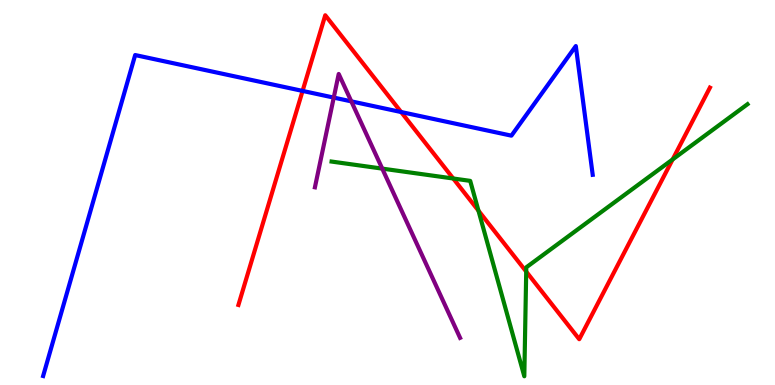[{'lines': ['blue', 'red'], 'intersections': [{'x': 3.9, 'y': 7.64}, {'x': 5.18, 'y': 7.09}]}, {'lines': ['green', 'red'], 'intersections': [{'x': 5.85, 'y': 5.36}, {'x': 6.17, 'y': 4.53}, {'x': 6.79, 'y': 2.95}, {'x': 8.68, 'y': 5.86}]}, {'lines': ['purple', 'red'], 'intersections': []}, {'lines': ['blue', 'green'], 'intersections': []}, {'lines': ['blue', 'purple'], 'intersections': [{'x': 4.31, 'y': 7.47}, {'x': 4.53, 'y': 7.37}]}, {'lines': ['green', 'purple'], 'intersections': [{'x': 4.93, 'y': 5.62}]}]